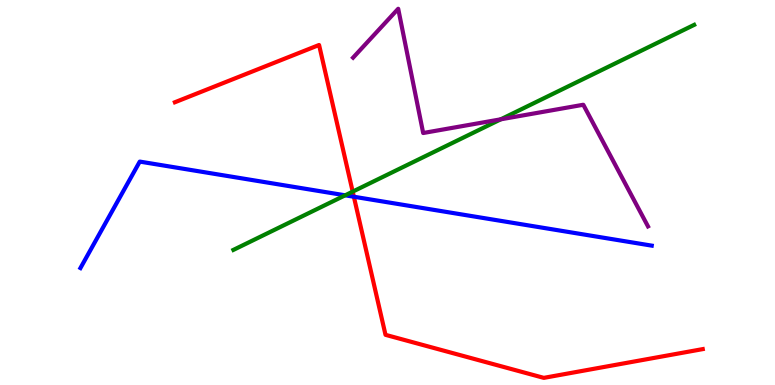[{'lines': ['blue', 'red'], 'intersections': [{'x': 4.57, 'y': 4.89}]}, {'lines': ['green', 'red'], 'intersections': [{'x': 4.55, 'y': 5.02}]}, {'lines': ['purple', 'red'], 'intersections': []}, {'lines': ['blue', 'green'], 'intersections': [{'x': 4.45, 'y': 4.93}]}, {'lines': ['blue', 'purple'], 'intersections': []}, {'lines': ['green', 'purple'], 'intersections': [{'x': 6.46, 'y': 6.9}]}]